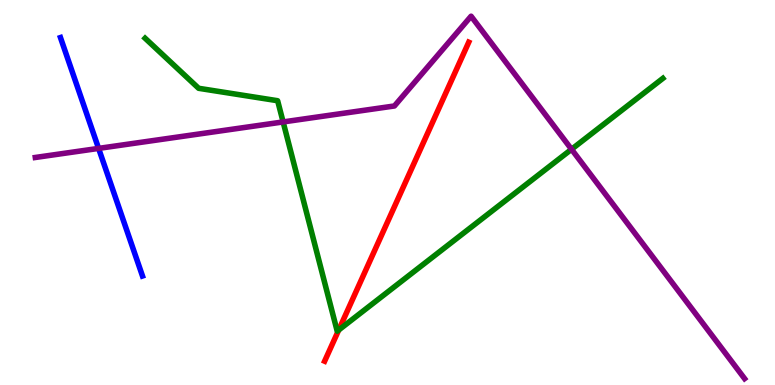[{'lines': ['blue', 'red'], 'intersections': []}, {'lines': ['green', 'red'], 'intersections': [{'x': 4.37, 'y': 1.43}]}, {'lines': ['purple', 'red'], 'intersections': []}, {'lines': ['blue', 'green'], 'intersections': []}, {'lines': ['blue', 'purple'], 'intersections': [{'x': 1.27, 'y': 6.15}]}, {'lines': ['green', 'purple'], 'intersections': [{'x': 3.65, 'y': 6.83}, {'x': 7.37, 'y': 6.12}]}]